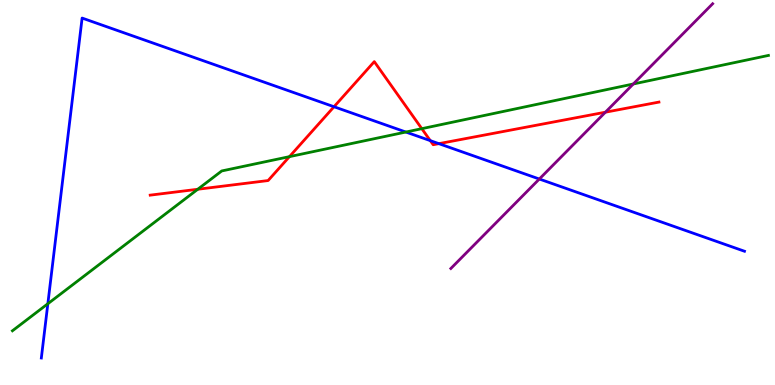[{'lines': ['blue', 'red'], 'intersections': [{'x': 4.31, 'y': 7.23}, {'x': 5.55, 'y': 6.35}, {'x': 5.66, 'y': 6.27}]}, {'lines': ['green', 'red'], 'intersections': [{'x': 2.55, 'y': 5.08}, {'x': 3.73, 'y': 5.93}, {'x': 5.44, 'y': 6.66}]}, {'lines': ['purple', 'red'], 'intersections': [{'x': 7.81, 'y': 7.09}]}, {'lines': ['blue', 'green'], 'intersections': [{'x': 0.617, 'y': 2.11}, {'x': 5.24, 'y': 6.57}]}, {'lines': ['blue', 'purple'], 'intersections': [{'x': 6.96, 'y': 5.35}]}, {'lines': ['green', 'purple'], 'intersections': [{'x': 8.17, 'y': 7.82}]}]